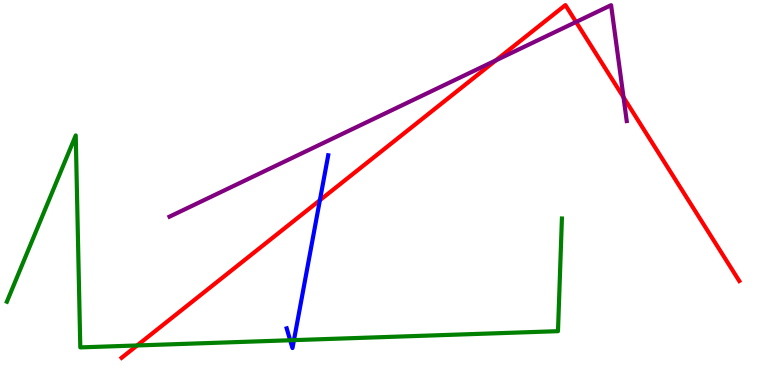[{'lines': ['blue', 'red'], 'intersections': [{'x': 4.13, 'y': 4.8}]}, {'lines': ['green', 'red'], 'intersections': [{'x': 1.77, 'y': 1.03}]}, {'lines': ['purple', 'red'], 'intersections': [{'x': 6.4, 'y': 8.43}, {'x': 7.43, 'y': 9.43}, {'x': 8.05, 'y': 7.47}]}, {'lines': ['blue', 'green'], 'intersections': [{'x': 3.74, 'y': 1.16}, {'x': 3.79, 'y': 1.17}]}, {'lines': ['blue', 'purple'], 'intersections': []}, {'lines': ['green', 'purple'], 'intersections': []}]